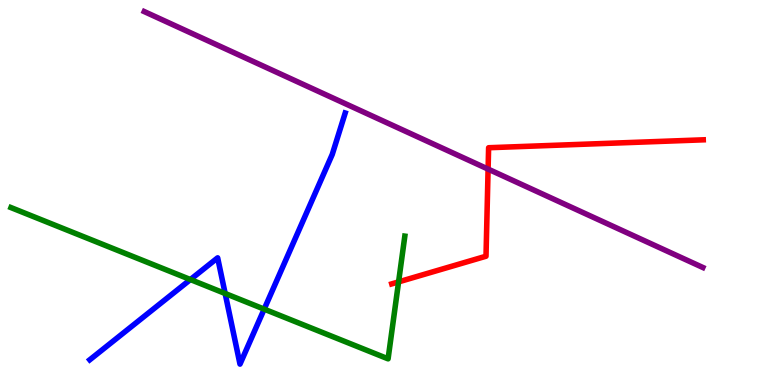[{'lines': ['blue', 'red'], 'intersections': []}, {'lines': ['green', 'red'], 'intersections': [{'x': 5.14, 'y': 2.68}]}, {'lines': ['purple', 'red'], 'intersections': [{'x': 6.3, 'y': 5.61}]}, {'lines': ['blue', 'green'], 'intersections': [{'x': 2.46, 'y': 2.74}, {'x': 2.91, 'y': 2.38}, {'x': 3.41, 'y': 1.97}]}, {'lines': ['blue', 'purple'], 'intersections': []}, {'lines': ['green', 'purple'], 'intersections': []}]